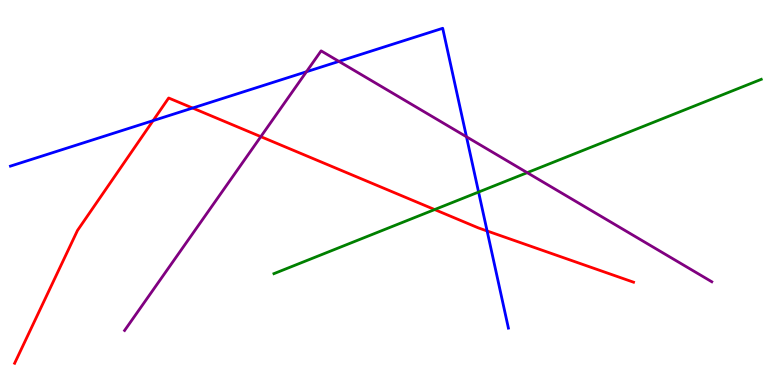[{'lines': ['blue', 'red'], 'intersections': [{'x': 1.98, 'y': 6.87}, {'x': 2.49, 'y': 7.19}, {'x': 6.29, 'y': 4.0}]}, {'lines': ['green', 'red'], 'intersections': [{'x': 5.61, 'y': 4.56}]}, {'lines': ['purple', 'red'], 'intersections': [{'x': 3.37, 'y': 6.45}]}, {'lines': ['blue', 'green'], 'intersections': [{'x': 6.18, 'y': 5.01}]}, {'lines': ['blue', 'purple'], 'intersections': [{'x': 3.95, 'y': 8.14}, {'x': 4.37, 'y': 8.41}, {'x': 6.02, 'y': 6.45}]}, {'lines': ['green', 'purple'], 'intersections': [{'x': 6.8, 'y': 5.52}]}]